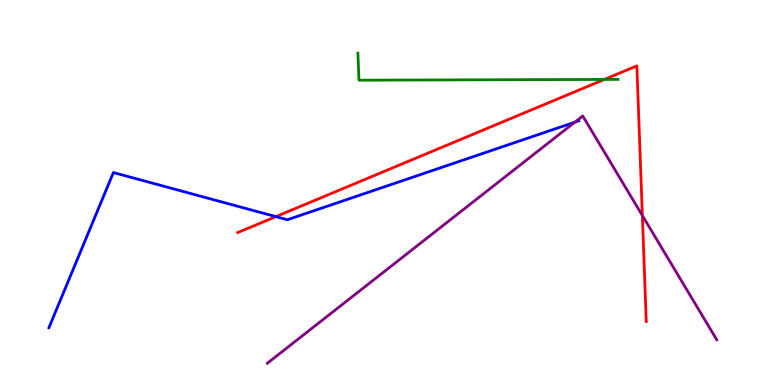[{'lines': ['blue', 'red'], 'intersections': [{'x': 3.56, 'y': 4.37}]}, {'lines': ['green', 'red'], 'intersections': [{'x': 7.8, 'y': 7.94}]}, {'lines': ['purple', 'red'], 'intersections': [{'x': 8.29, 'y': 4.4}]}, {'lines': ['blue', 'green'], 'intersections': []}, {'lines': ['blue', 'purple'], 'intersections': [{'x': 7.42, 'y': 6.83}]}, {'lines': ['green', 'purple'], 'intersections': []}]